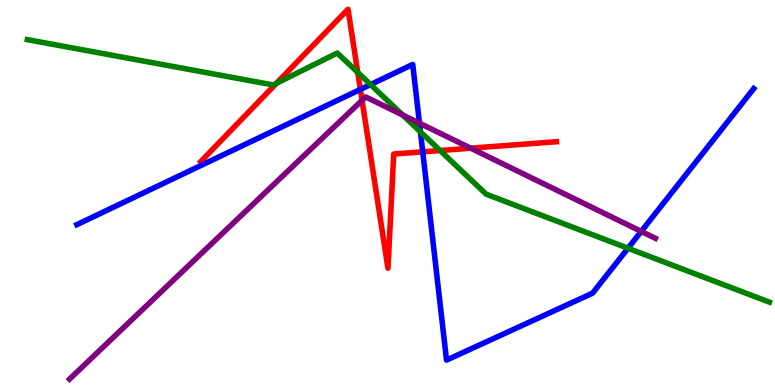[{'lines': ['blue', 'red'], 'intersections': [{'x': 4.65, 'y': 7.68}, {'x': 5.45, 'y': 6.06}]}, {'lines': ['green', 'red'], 'intersections': [{'x': 3.57, 'y': 7.84}, {'x': 4.62, 'y': 8.12}, {'x': 5.68, 'y': 6.09}]}, {'lines': ['purple', 'red'], 'intersections': [{'x': 4.67, 'y': 7.39}, {'x': 6.07, 'y': 6.15}]}, {'lines': ['blue', 'green'], 'intersections': [{'x': 4.78, 'y': 7.8}, {'x': 5.43, 'y': 6.57}, {'x': 8.1, 'y': 3.55}]}, {'lines': ['blue', 'purple'], 'intersections': [{'x': 5.41, 'y': 6.8}, {'x': 8.27, 'y': 3.99}]}, {'lines': ['green', 'purple'], 'intersections': [{'x': 5.2, 'y': 7.01}]}]